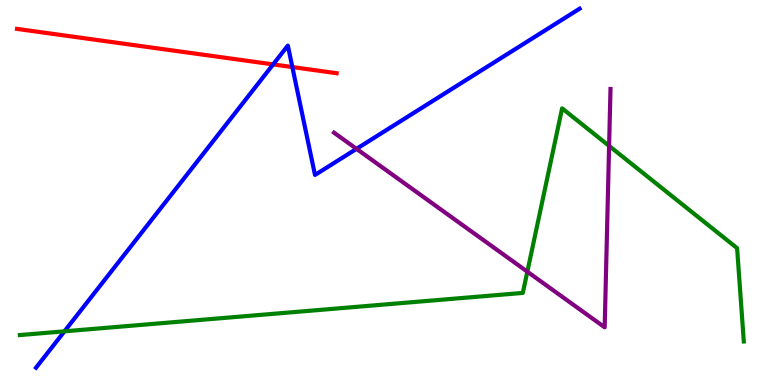[{'lines': ['blue', 'red'], 'intersections': [{'x': 3.52, 'y': 8.33}, {'x': 3.77, 'y': 8.26}]}, {'lines': ['green', 'red'], 'intersections': []}, {'lines': ['purple', 'red'], 'intersections': []}, {'lines': ['blue', 'green'], 'intersections': [{'x': 0.832, 'y': 1.39}]}, {'lines': ['blue', 'purple'], 'intersections': [{'x': 4.6, 'y': 6.13}]}, {'lines': ['green', 'purple'], 'intersections': [{'x': 6.8, 'y': 2.94}, {'x': 7.86, 'y': 6.21}]}]